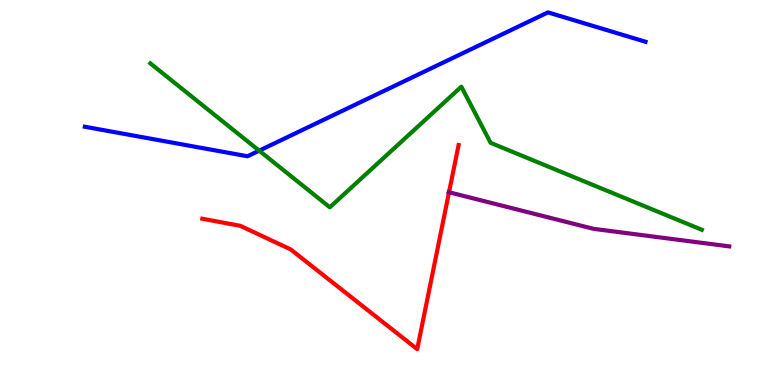[{'lines': ['blue', 'red'], 'intersections': []}, {'lines': ['green', 'red'], 'intersections': []}, {'lines': ['purple', 'red'], 'intersections': [{'x': 5.79, 'y': 5.01}]}, {'lines': ['blue', 'green'], 'intersections': [{'x': 3.34, 'y': 6.09}]}, {'lines': ['blue', 'purple'], 'intersections': []}, {'lines': ['green', 'purple'], 'intersections': []}]